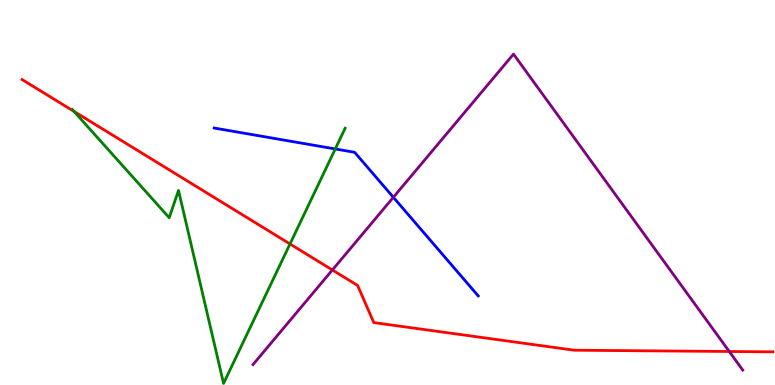[{'lines': ['blue', 'red'], 'intersections': []}, {'lines': ['green', 'red'], 'intersections': [{'x': 0.955, 'y': 7.11}, {'x': 3.74, 'y': 3.66}]}, {'lines': ['purple', 'red'], 'intersections': [{'x': 4.29, 'y': 2.99}, {'x': 9.41, 'y': 0.87}]}, {'lines': ['blue', 'green'], 'intersections': [{'x': 4.33, 'y': 6.13}]}, {'lines': ['blue', 'purple'], 'intersections': [{'x': 5.08, 'y': 4.88}]}, {'lines': ['green', 'purple'], 'intersections': []}]